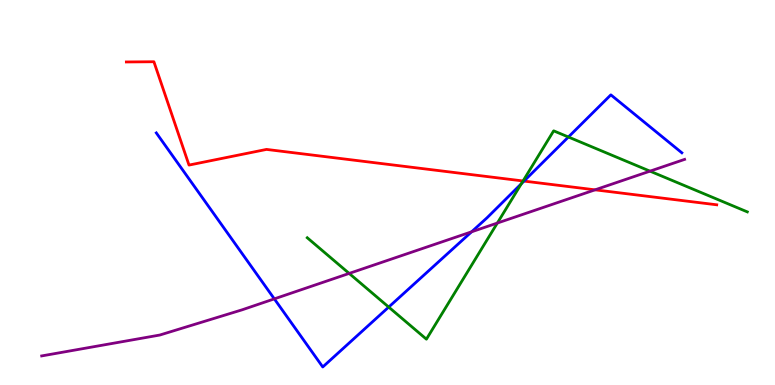[{'lines': ['blue', 'red'], 'intersections': [{'x': 6.76, 'y': 5.3}]}, {'lines': ['green', 'red'], 'intersections': [{'x': 6.75, 'y': 5.3}]}, {'lines': ['purple', 'red'], 'intersections': [{'x': 7.68, 'y': 5.07}]}, {'lines': ['blue', 'green'], 'intersections': [{'x': 5.02, 'y': 2.02}, {'x': 6.73, 'y': 5.23}, {'x': 7.33, 'y': 6.44}]}, {'lines': ['blue', 'purple'], 'intersections': [{'x': 3.54, 'y': 2.24}, {'x': 6.09, 'y': 3.98}]}, {'lines': ['green', 'purple'], 'intersections': [{'x': 4.51, 'y': 2.9}, {'x': 6.42, 'y': 4.21}, {'x': 8.39, 'y': 5.55}]}]